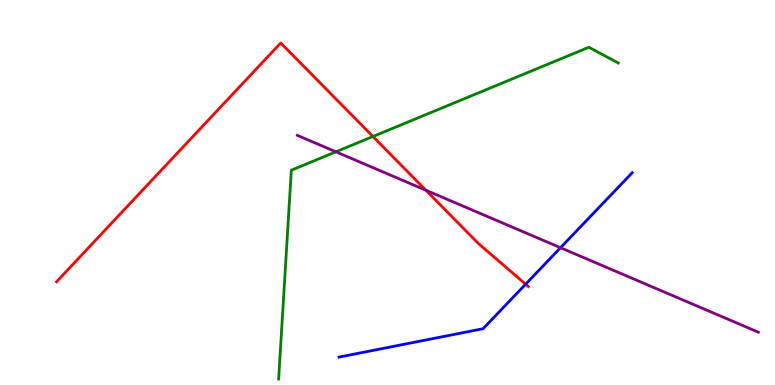[{'lines': ['blue', 'red'], 'intersections': [{'x': 6.78, 'y': 2.62}]}, {'lines': ['green', 'red'], 'intersections': [{'x': 4.81, 'y': 6.45}]}, {'lines': ['purple', 'red'], 'intersections': [{'x': 5.5, 'y': 5.06}]}, {'lines': ['blue', 'green'], 'intersections': []}, {'lines': ['blue', 'purple'], 'intersections': [{'x': 7.23, 'y': 3.57}]}, {'lines': ['green', 'purple'], 'intersections': [{'x': 4.33, 'y': 6.06}]}]